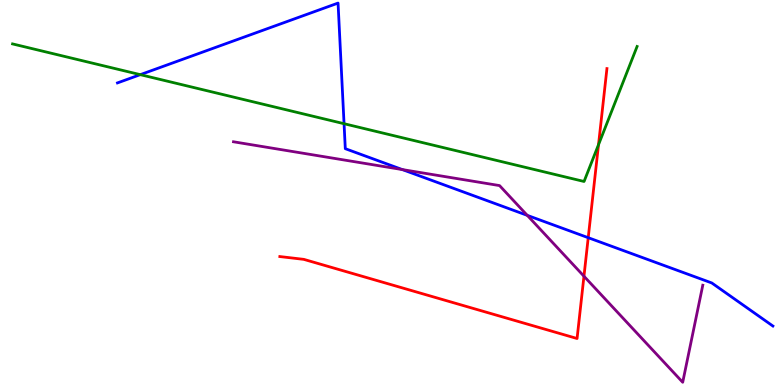[{'lines': ['blue', 'red'], 'intersections': [{'x': 7.59, 'y': 3.83}]}, {'lines': ['green', 'red'], 'intersections': [{'x': 7.72, 'y': 6.24}]}, {'lines': ['purple', 'red'], 'intersections': [{'x': 7.53, 'y': 2.83}]}, {'lines': ['blue', 'green'], 'intersections': [{'x': 1.81, 'y': 8.06}, {'x': 4.44, 'y': 6.79}]}, {'lines': ['blue', 'purple'], 'intersections': [{'x': 5.19, 'y': 5.6}, {'x': 6.8, 'y': 4.41}]}, {'lines': ['green', 'purple'], 'intersections': []}]